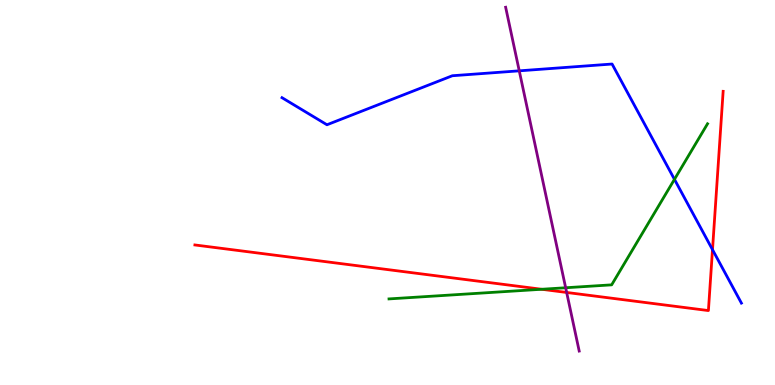[{'lines': ['blue', 'red'], 'intersections': [{'x': 9.19, 'y': 3.52}]}, {'lines': ['green', 'red'], 'intersections': [{'x': 6.99, 'y': 2.49}]}, {'lines': ['purple', 'red'], 'intersections': [{'x': 7.31, 'y': 2.4}]}, {'lines': ['blue', 'green'], 'intersections': [{'x': 8.7, 'y': 5.34}]}, {'lines': ['blue', 'purple'], 'intersections': [{'x': 6.7, 'y': 8.16}]}, {'lines': ['green', 'purple'], 'intersections': [{'x': 7.3, 'y': 2.53}]}]